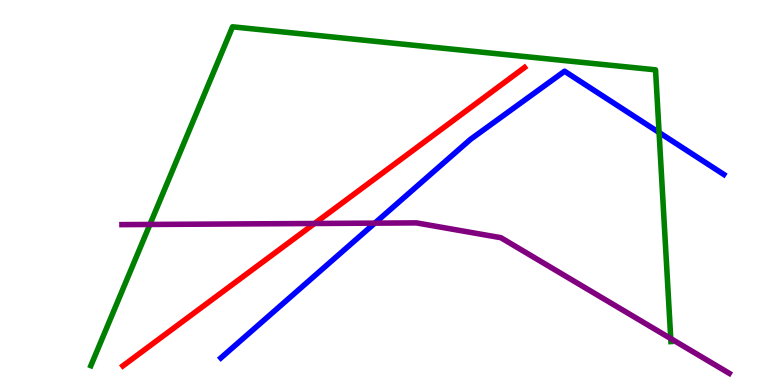[{'lines': ['blue', 'red'], 'intersections': []}, {'lines': ['green', 'red'], 'intersections': []}, {'lines': ['purple', 'red'], 'intersections': [{'x': 4.06, 'y': 4.2}]}, {'lines': ['blue', 'green'], 'intersections': [{'x': 8.5, 'y': 6.56}]}, {'lines': ['blue', 'purple'], 'intersections': [{'x': 4.84, 'y': 4.2}]}, {'lines': ['green', 'purple'], 'intersections': [{'x': 1.93, 'y': 4.17}, {'x': 8.65, 'y': 1.21}]}]